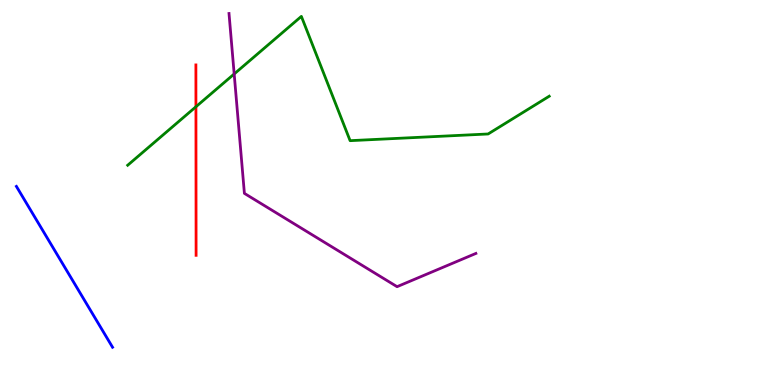[{'lines': ['blue', 'red'], 'intersections': []}, {'lines': ['green', 'red'], 'intersections': [{'x': 2.53, 'y': 7.23}]}, {'lines': ['purple', 'red'], 'intersections': []}, {'lines': ['blue', 'green'], 'intersections': []}, {'lines': ['blue', 'purple'], 'intersections': []}, {'lines': ['green', 'purple'], 'intersections': [{'x': 3.02, 'y': 8.08}]}]